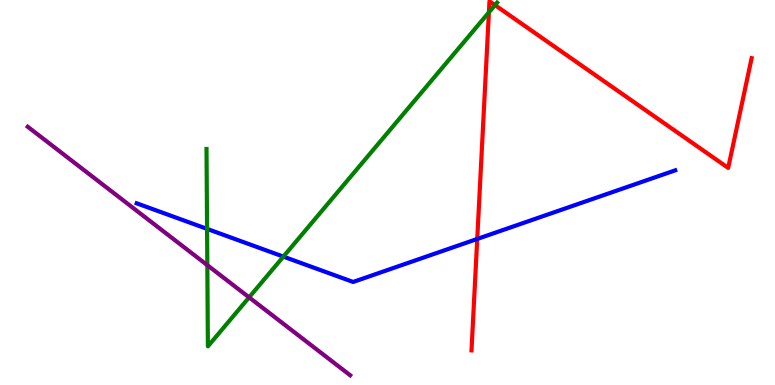[{'lines': ['blue', 'red'], 'intersections': [{'x': 6.16, 'y': 3.79}]}, {'lines': ['green', 'red'], 'intersections': [{'x': 6.31, 'y': 9.68}, {'x': 6.39, 'y': 9.87}]}, {'lines': ['purple', 'red'], 'intersections': []}, {'lines': ['blue', 'green'], 'intersections': [{'x': 2.67, 'y': 4.05}, {'x': 3.66, 'y': 3.33}]}, {'lines': ['blue', 'purple'], 'intersections': []}, {'lines': ['green', 'purple'], 'intersections': [{'x': 2.68, 'y': 3.11}, {'x': 3.21, 'y': 2.28}]}]